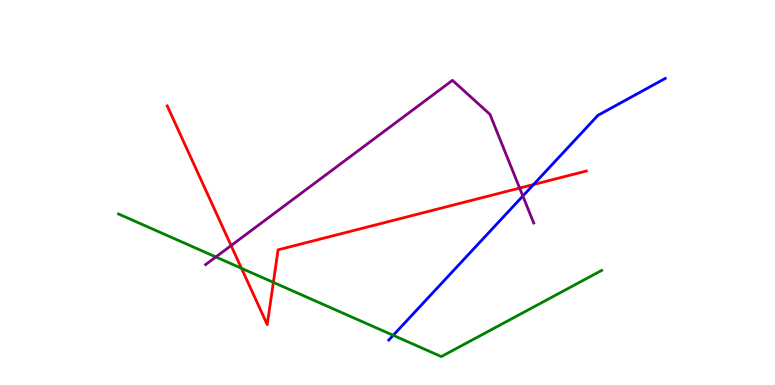[{'lines': ['blue', 'red'], 'intersections': [{'x': 6.88, 'y': 5.21}]}, {'lines': ['green', 'red'], 'intersections': [{'x': 3.12, 'y': 3.03}, {'x': 3.53, 'y': 2.67}]}, {'lines': ['purple', 'red'], 'intersections': [{'x': 2.98, 'y': 3.62}, {'x': 6.71, 'y': 5.11}]}, {'lines': ['blue', 'green'], 'intersections': [{'x': 5.07, 'y': 1.29}]}, {'lines': ['blue', 'purple'], 'intersections': [{'x': 6.75, 'y': 4.91}]}, {'lines': ['green', 'purple'], 'intersections': [{'x': 2.79, 'y': 3.33}]}]